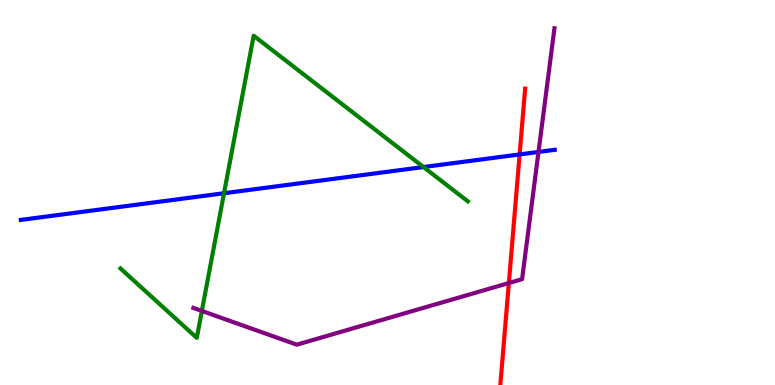[{'lines': ['blue', 'red'], 'intersections': [{'x': 6.7, 'y': 5.99}]}, {'lines': ['green', 'red'], 'intersections': []}, {'lines': ['purple', 'red'], 'intersections': [{'x': 6.57, 'y': 2.65}]}, {'lines': ['blue', 'green'], 'intersections': [{'x': 2.89, 'y': 4.98}, {'x': 5.46, 'y': 5.66}]}, {'lines': ['blue', 'purple'], 'intersections': [{'x': 6.95, 'y': 6.05}]}, {'lines': ['green', 'purple'], 'intersections': [{'x': 2.6, 'y': 1.92}]}]